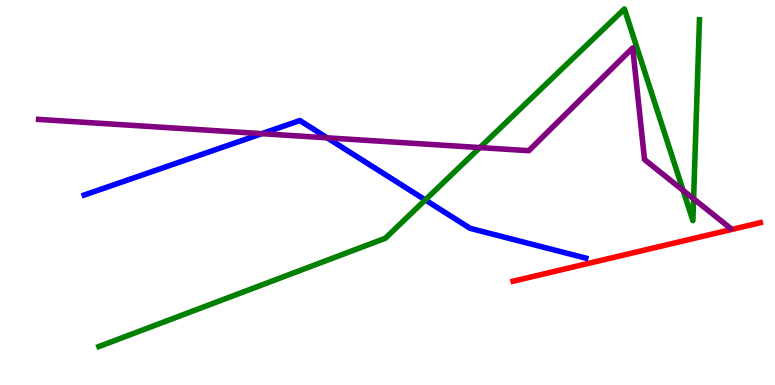[{'lines': ['blue', 'red'], 'intersections': []}, {'lines': ['green', 'red'], 'intersections': []}, {'lines': ['purple', 'red'], 'intersections': []}, {'lines': ['blue', 'green'], 'intersections': [{'x': 5.49, 'y': 4.81}]}, {'lines': ['blue', 'purple'], 'intersections': [{'x': 3.38, 'y': 6.53}, {'x': 4.22, 'y': 6.42}]}, {'lines': ['green', 'purple'], 'intersections': [{'x': 6.19, 'y': 6.17}, {'x': 8.81, 'y': 5.05}, {'x': 8.95, 'y': 4.84}]}]